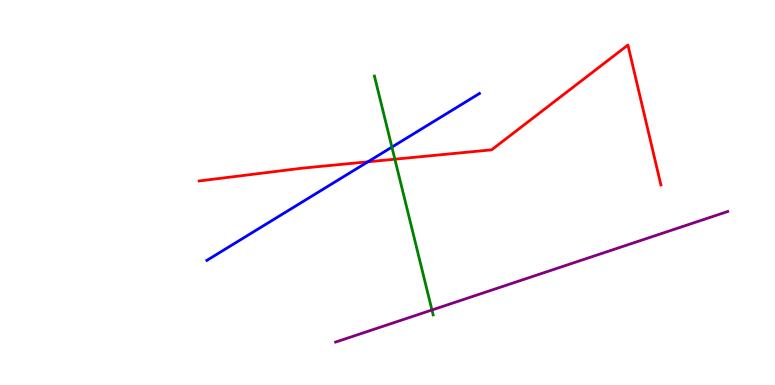[{'lines': ['blue', 'red'], 'intersections': [{'x': 4.75, 'y': 5.8}]}, {'lines': ['green', 'red'], 'intersections': [{'x': 5.1, 'y': 5.87}]}, {'lines': ['purple', 'red'], 'intersections': []}, {'lines': ['blue', 'green'], 'intersections': [{'x': 5.06, 'y': 6.18}]}, {'lines': ['blue', 'purple'], 'intersections': []}, {'lines': ['green', 'purple'], 'intersections': [{'x': 5.57, 'y': 1.95}]}]